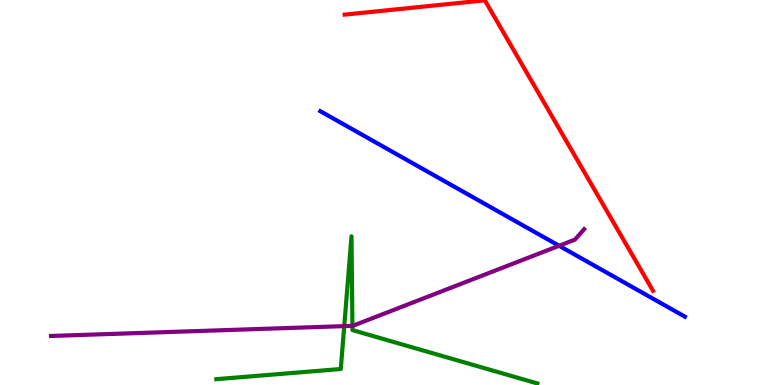[{'lines': ['blue', 'red'], 'intersections': []}, {'lines': ['green', 'red'], 'intersections': []}, {'lines': ['purple', 'red'], 'intersections': []}, {'lines': ['blue', 'green'], 'intersections': []}, {'lines': ['blue', 'purple'], 'intersections': [{'x': 7.21, 'y': 3.62}]}, {'lines': ['green', 'purple'], 'intersections': [{'x': 4.44, 'y': 1.53}, {'x': 4.55, 'y': 1.54}]}]